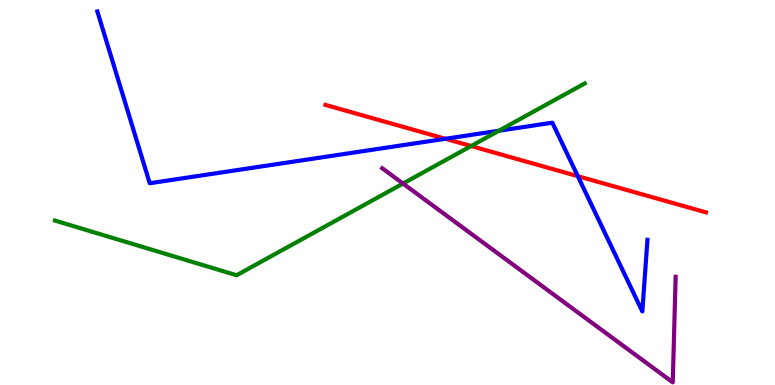[{'lines': ['blue', 'red'], 'intersections': [{'x': 5.75, 'y': 6.4}, {'x': 7.46, 'y': 5.42}]}, {'lines': ['green', 'red'], 'intersections': [{'x': 6.08, 'y': 6.21}]}, {'lines': ['purple', 'red'], 'intersections': []}, {'lines': ['blue', 'green'], 'intersections': [{'x': 6.44, 'y': 6.6}]}, {'lines': ['blue', 'purple'], 'intersections': []}, {'lines': ['green', 'purple'], 'intersections': [{'x': 5.2, 'y': 5.23}]}]